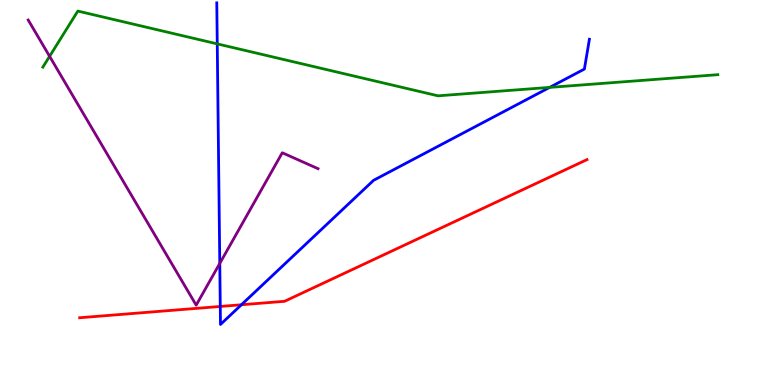[{'lines': ['blue', 'red'], 'intersections': [{'x': 2.84, 'y': 2.04}, {'x': 3.12, 'y': 2.08}]}, {'lines': ['green', 'red'], 'intersections': []}, {'lines': ['purple', 'red'], 'intersections': []}, {'lines': ['blue', 'green'], 'intersections': [{'x': 2.8, 'y': 8.86}, {'x': 7.09, 'y': 7.73}]}, {'lines': ['blue', 'purple'], 'intersections': [{'x': 2.84, 'y': 3.16}]}, {'lines': ['green', 'purple'], 'intersections': [{'x': 0.64, 'y': 8.54}]}]